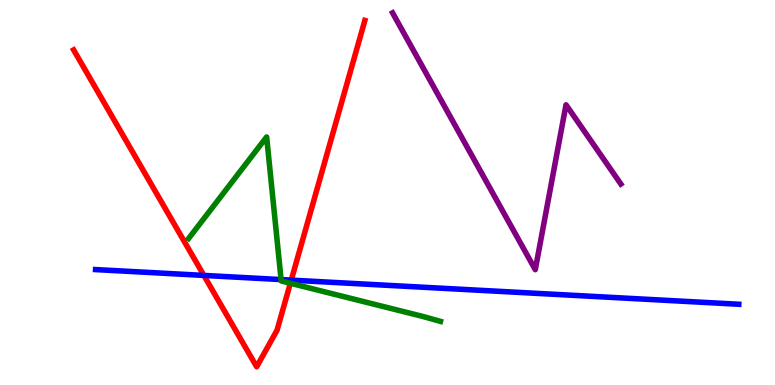[{'lines': ['blue', 'red'], 'intersections': [{'x': 2.63, 'y': 2.85}, {'x': 3.76, 'y': 2.72}]}, {'lines': ['green', 'red'], 'intersections': [{'x': 3.75, 'y': 2.64}]}, {'lines': ['purple', 'red'], 'intersections': []}, {'lines': ['blue', 'green'], 'intersections': [{'x': 3.63, 'y': 2.74}]}, {'lines': ['blue', 'purple'], 'intersections': []}, {'lines': ['green', 'purple'], 'intersections': []}]